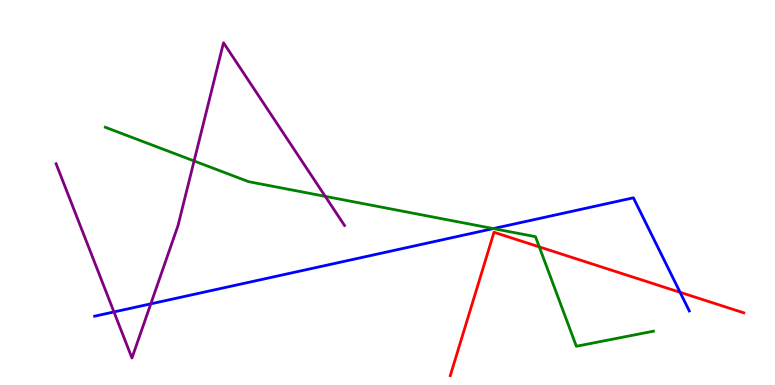[{'lines': ['blue', 'red'], 'intersections': [{'x': 8.78, 'y': 2.41}]}, {'lines': ['green', 'red'], 'intersections': [{'x': 6.96, 'y': 3.59}]}, {'lines': ['purple', 'red'], 'intersections': []}, {'lines': ['blue', 'green'], 'intersections': [{'x': 6.37, 'y': 4.06}]}, {'lines': ['blue', 'purple'], 'intersections': [{'x': 1.47, 'y': 1.9}, {'x': 1.95, 'y': 2.11}]}, {'lines': ['green', 'purple'], 'intersections': [{'x': 2.5, 'y': 5.82}, {'x': 4.2, 'y': 4.9}]}]